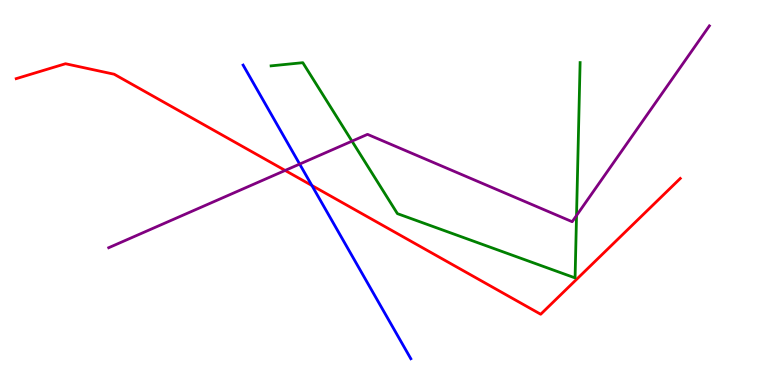[{'lines': ['blue', 'red'], 'intersections': [{'x': 4.02, 'y': 5.18}]}, {'lines': ['green', 'red'], 'intersections': []}, {'lines': ['purple', 'red'], 'intersections': [{'x': 3.68, 'y': 5.57}]}, {'lines': ['blue', 'green'], 'intersections': []}, {'lines': ['blue', 'purple'], 'intersections': [{'x': 3.87, 'y': 5.74}]}, {'lines': ['green', 'purple'], 'intersections': [{'x': 4.54, 'y': 6.33}, {'x': 7.44, 'y': 4.4}]}]